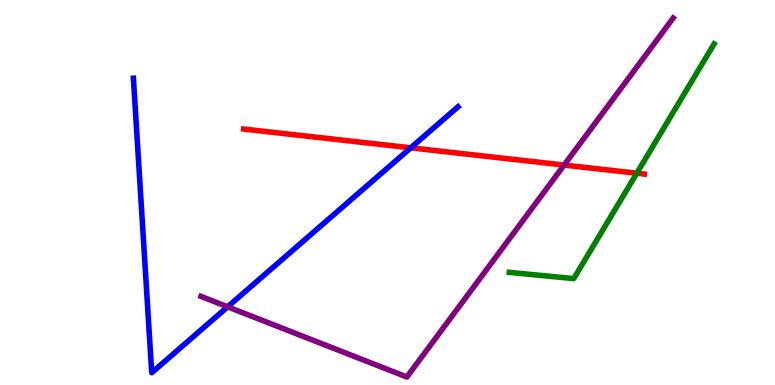[{'lines': ['blue', 'red'], 'intersections': [{'x': 5.3, 'y': 6.16}]}, {'lines': ['green', 'red'], 'intersections': [{'x': 8.22, 'y': 5.5}]}, {'lines': ['purple', 'red'], 'intersections': [{'x': 7.28, 'y': 5.71}]}, {'lines': ['blue', 'green'], 'intersections': []}, {'lines': ['blue', 'purple'], 'intersections': [{'x': 2.94, 'y': 2.03}]}, {'lines': ['green', 'purple'], 'intersections': []}]